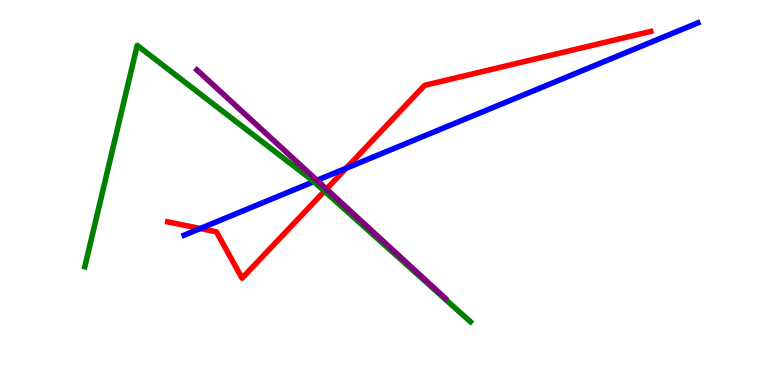[{'lines': ['blue', 'red'], 'intersections': [{'x': 2.58, 'y': 4.06}, {'x': 4.47, 'y': 5.63}]}, {'lines': ['green', 'red'], 'intersections': [{'x': 4.19, 'y': 5.03}]}, {'lines': ['purple', 'red'], 'intersections': [{'x': 4.21, 'y': 5.09}]}, {'lines': ['blue', 'green'], 'intersections': [{'x': 4.05, 'y': 5.28}]}, {'lines': ['blue', 'purple'], 'intersections': [{'x': 4.09, 'y': 5.32}]}, {'lines': ['green', 'purple'], 'intersections': []}]